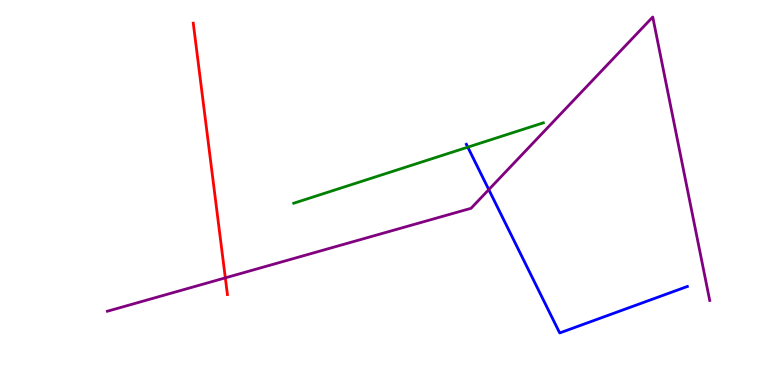[{'lines': ['blue', 'red'], 'intersections': []}, {'lines': ['green', 'red'], 'intersections': []}, {'lines': ['purple', 'red'], 'intersections': [{'x': 2.91, 'y': 2.78}]}, {'lines': ['blue', 'green'], 'intersections': [{'x': 6.04, 'y': 6.18}]}, {'lines': ['blue', 'purple'], 'intersections': [{'x': 6.31, 'y': 5.07}]}, {'lines': ['green', 'purple'], 'intersections': []}]